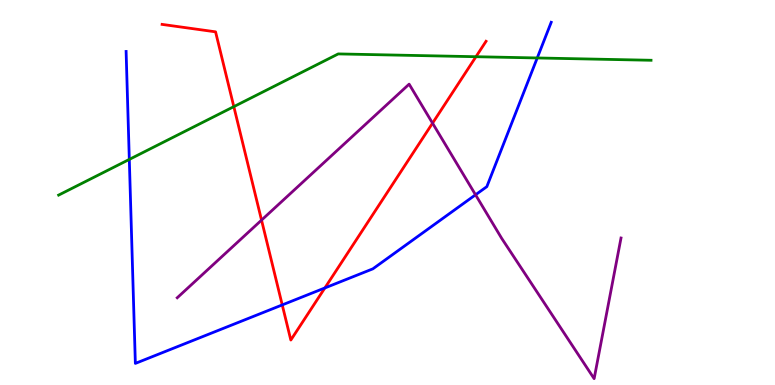[{'lines': ['blue', 'red'], 'intersections': [{'x': 3.64, 'y': 2.08}, {'x': 4.19, 'y': 2.52}]}, {'lines': ['green', 'red'], 'intersections': [{'x': 3.02, 'y': 7.23}, {'x': 6.14, 'y': 8.53}]}, {'lines': ['purple', 'red'], 'intersections': [{'x': 3.37, 'y': 4.28}, {'x': 5.58, 'y': 6.8}]}, {'lines': ['blue', 'green'], 'intersections': [{'x': 1.67, 'y': 5.86}, {'x': 6.93, 'y': 8.49}]}, {'lines': ['blue', 'purple'], 'intersections': [{'x': 6.14, 'y': 4.94}]}, {'lines': ['green', 'purple'], 'intersections': []}]